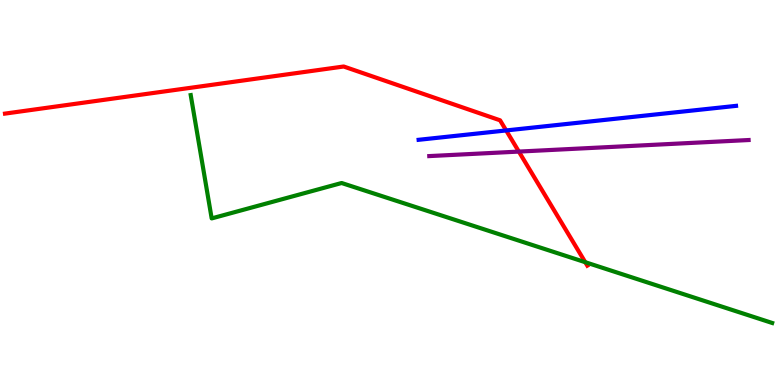[{'lines': ['blue', 'red'], 'intersections': [{'x': 6.53, 'y': 6.61}]}, {'lines': ['green', 'red'], 'intersections': [{'x': 7.55, 'y': 3.19}]}, {'lines': ['purple', 'red'], 'intersections': [{'x': 6.69, 'y': 6.06}]}, {'lines': ['blue', 'green'], 'intersections': []}, {'lines': ['blue', 'purple'], 'intersections': []}, {'lines': ['green', 'purple'], 'intersections': []}]